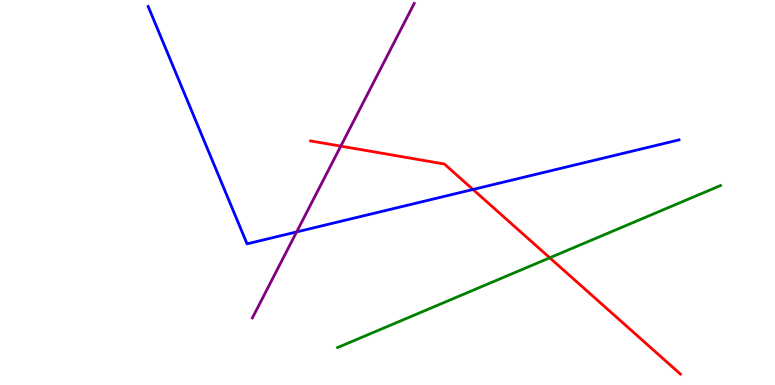[{'lines': ['blue', 'red'], 'intersections': [{'x': 6.1, 'y': 5.08}]}, {'lines': ['green', 'red'], 'intersections': [{'x': 7.09, 'y': 3.3}]}, {'lines': ['purple', 'red'], 'intersections': [{'x': 4.4, 'y': 6.2}]}, {'lines': ['blue', 'green'], 'intersections': []}, {'lines': ['blue', 'purple'], 'intersections': [{'x': 3.83, 'y': 3.98}]}, {'lines': ['green', 'purple'], 'intersections': []}]